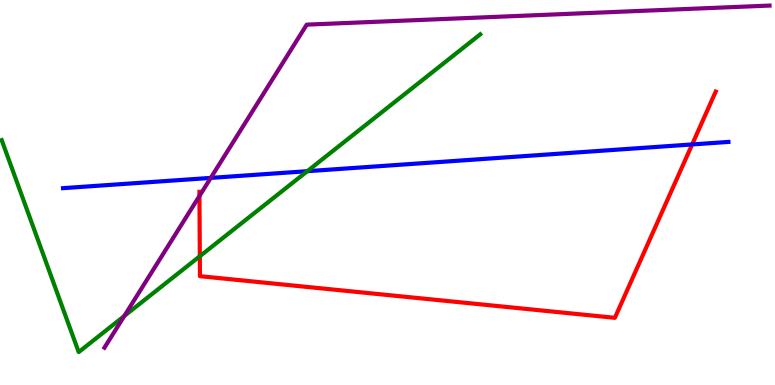[{'lines': ['blue', 'red'], 'intersections': [{'x': 8.93, 'y': 6.25}]}, {'lines': ['green', 'red'], 'intersections': [{'x': 2.58, 'y': 3.34}]}, {'lines': ['purple', 'red'], 'intersections': [{'x': 2.57, 'y': 4.91}]}, {'lines': ['blue', 'green'], 'intersections': [{'x': 3.97, 'y': 5.55}]}, {'lines': ['blue', 'purple'], 'intersections': [{'x': 2.72, 'y': 5.38}]}, {'lines': ['green', 'purple'], 'intersections': [{'x': 1.6, 'y': 1.79}]}]